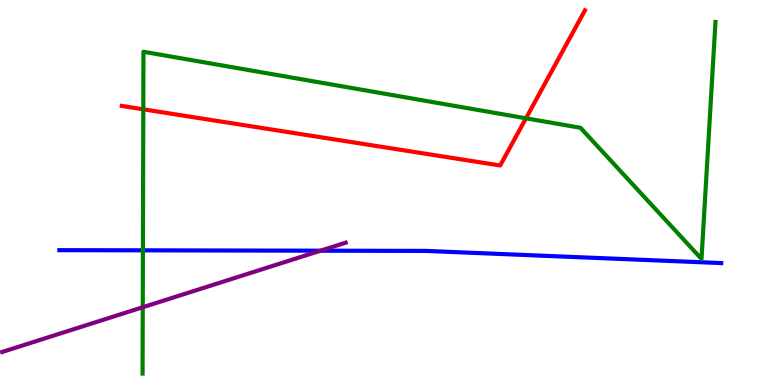[{'lines': ['blue', 'red'], 'intersections': []}, {'lines': ['green', 'red'], 'intersections': [{'x': 1.85, 'y': 7.16}, {'x': 6.79, 'y': 6.93}]}, {'lines': ['purple', 'red'], 'intersections': []}, {'lines': ['blue', 'green'], 'intersections': [{'x': 1.84, 'y': 3.5}]}, {'lines': ['blue', 'purple'], 'intersections': [{'x': 4.14, 'y': 3.49}]}, {'lines': ['green', 'purple'], 'intersections': [{'x': 1.84, 'y': 2.02}]}]